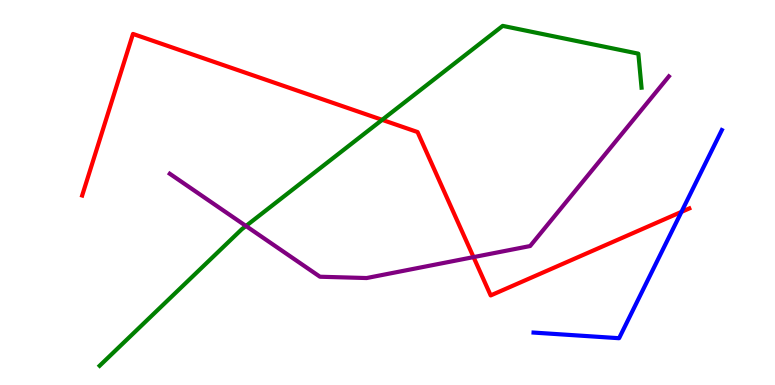[{'lines': ['blue', 'red'], 'intersections': [{'x': 8.79, 'y': 4.5}]}, {'lines': ['green', 'red'], 'intersections': [{'x': 4.93, 'y': 6.89}]}, {'lines': ['purple', 'red'], 'intersections': [{'x': 6.11, 'y': 3.32}]}, {'lines': ['blue', 'green'], 'intersections': []}, {'lines': ['blue', 'purple'], 'intersections': []}, {'lines': ['green', 'purple'], 'intersections': [{'x': 3.17, 'y': 4.13}]}]